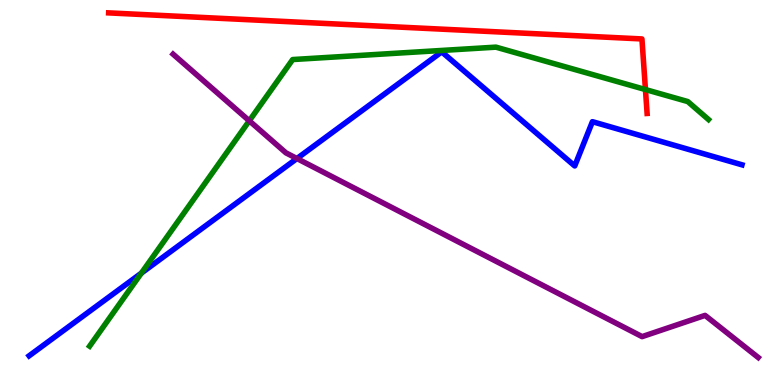[{'lines': ['blue', 'red'], 'intersections': []}, {'lines': ['green', 'red'], 'intersections': [{'x': 8.33, 'y': 7.67}]}, {'lines': ['purple', 'red'], 'intersections': []}, {'lines': ['blue', 'green'], 'intersections': [{'x': 1.82, 'y': 2.91}]}, {'lines': ['blue', 'purple'], 'intersections': [{'x': 3.83, 'y': 5.88}]}, {'lines': ['green', 'purple'], 'intersections': [{'x': 3.22, 'y': 6.86}]}]